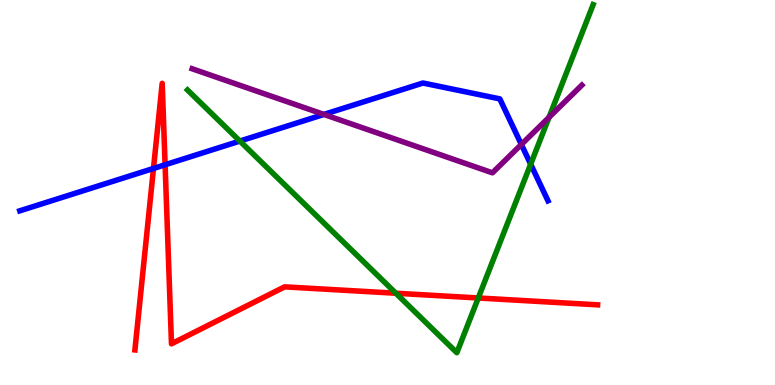[{'lines': ['blue', 'red'], 'intersections': [{'x': 1.98, 'y': 5.62}, {'x': 2.13, 'y': 5.72}]}, {'lines': ['green', 'red'], 'intersections': [{'x': 5.11, 'y': 2.38}, {'x': 6.17, 'y': 2.26}]}, {'lines': ['purple', 'red'], 'intersections': []}, {'lines': ['blue', 'green'], 'intersections': [{'x': 3.09, 'y': 6.34}, {'x': 6.85, 'y': 5.74}]}, {'lines': ['blue', 'purple'], 'intersections': [{'x': 4.18, 'y': 7.03}, {'x': 6.73, 'y': 6.25}]}, {'lines': ['green', 'purple'], 'intersections': [{'x': 7.08, 'y': 6.95}]}]